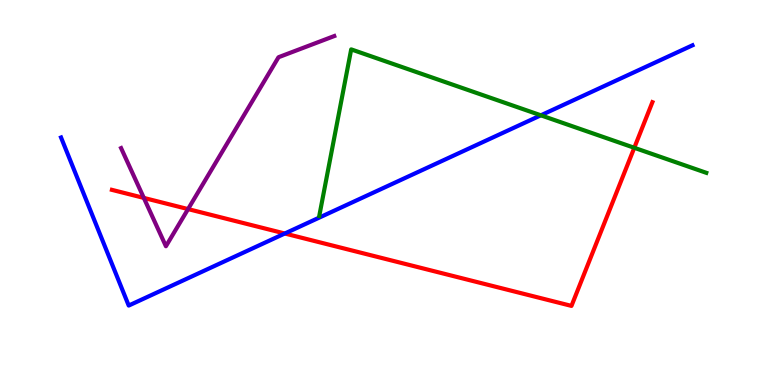[{'lines': ['blue', 'red'], 'intersections': [{'x': 3.67, 'y': 3.93}]}, {'lines': ['green', 'red'], 'intersections': [{'x': 8.18, 'y': 6.16}]}, {'lines': ['purple', 'red'], 'intersections': [{'x': 1.86, 'y': 4.86}, {'x': 2.43, 'y': 4.57}]}, {'lines': ['blue', 'green'], 'intersections': [{'x': 6.98, 'y': 7.01}]}, {'lines': ['blue', 'purple'], 'intersections': []}, {'lines': ['green', 'purple'], 'intersections': []}]